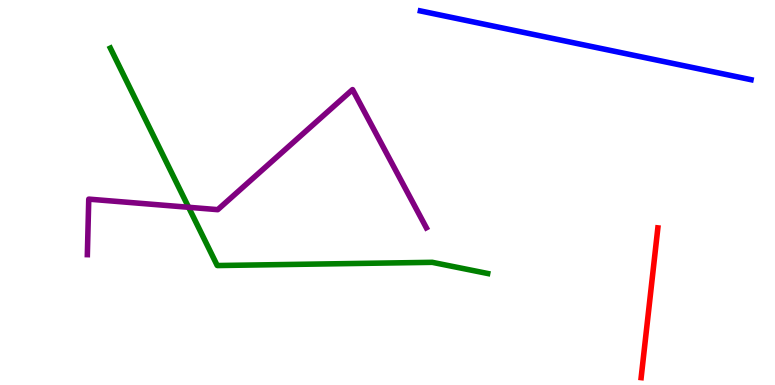[{'lines': ['blue', 'red'], 'intersections': []}, {'lines': ['green', 'red'], 'intersections': []}, {'lines': ['purple', 'red'], 'intersections': []}, {'lines': ['blue', 'green'], 'intersections': []}, {'lines': ['blue', 'purple'], 'intersections': []}, {'lines': ['green', 'purple'], 'intersections': [{'x': 2.43, 'y': 4.62}]}]